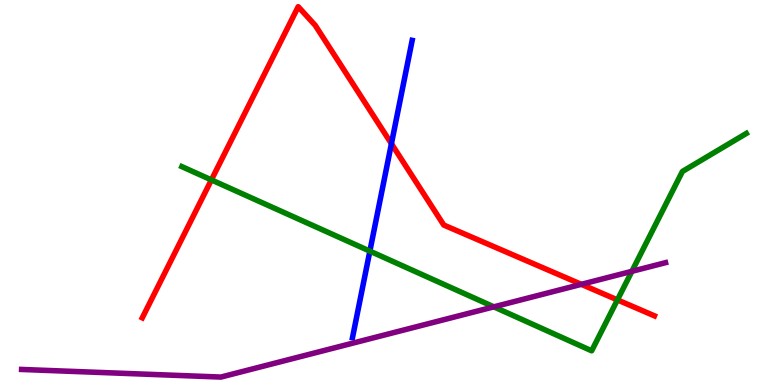[{'lines': ['blue', 'red'], 'intersections': [{'x': 5.05, 'y': 6.27}]}, {'lines': ['green', 'red'], 'intersections': [{'x': 2.73, 'y': 5.33}, {'x': 7.97, 'y': 2.21}]}, {'lines': ['purple', 'red'], 'intersections': [{'x': 7.5, 'y': 2.61}]}, {'lines': ['blue', 'green'], 'intersections': [{'x': 4.77, 'y': 3.48}]}, {'lines': ['blue', 'purple'], 'intersections': []}, {'lines': ['green', 'purple'], 'intersections': [{'x': 6.37, 'y': 2.03}, {'x': 8.15, 'y': 2.95}]}]